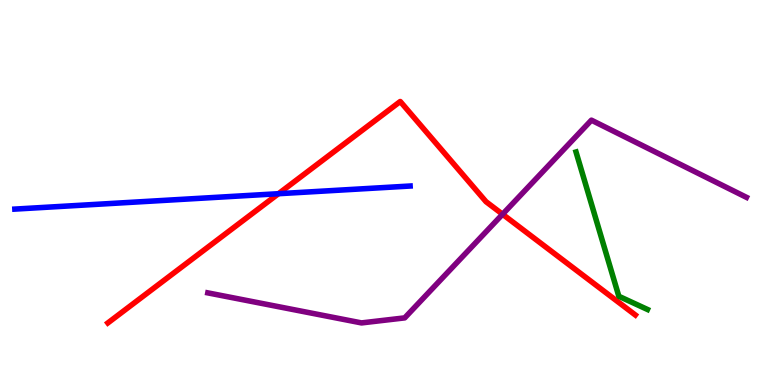[{'lines': ['blue', 'red'], 'intersections': [{'x': 3.59, 'y': 4.97}]}, {'lines': ['green', 'red'], 'intersections': []}, {'lines': ['purple', 'red'], 'intersections': [{'x': 6.48, 'y': 4.44}]}, {'lines': ['blue', 'green'], 'intersections': []}, {'lines': ['blue', 'purple'], 'intersections': []}, {'lines': ['green', 'purple'], 'intersections': []}]